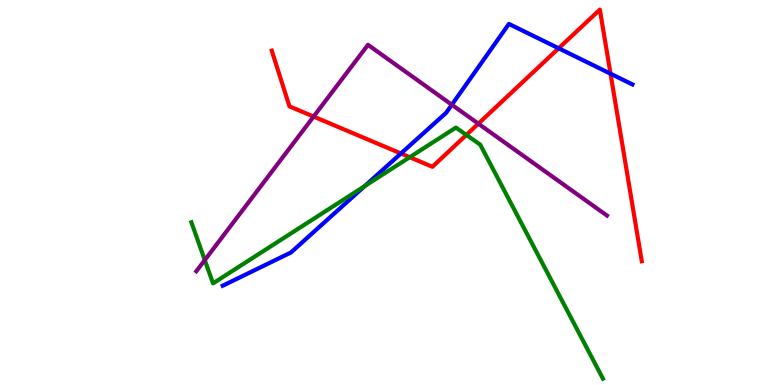[{'lines': ['blue', 'red'], 'intersections': [{'x': 5.17, 'y': 6.01}, {'x': 7.21, 'y': 8.75}, {'x': 7.88, 'y': 8.09}]}, {'lines': ['green', 'red'], 'intersections': [{'x': 5.29, 'y': 5.92}, {'x': 6.02, 'y': 6.5}]}, {'lines': ['purple', 'red'], 'intersections': [{'x': 4.05, 'y': 6.97}, {'x': 6.17, 'y': 6.79}]}, {'lines': ['blue', 'green'], 'intersections': [{'x': 4.71, 'y': 5.17}]}, {'lines': ['blue', 'purple'], 'intersections': [{'x': 5.83, 'y': 7.28}]}, {'lines': ['green', 'purple'], 'intersections': [{'x': 2.64, 'y': 3.24}]}]